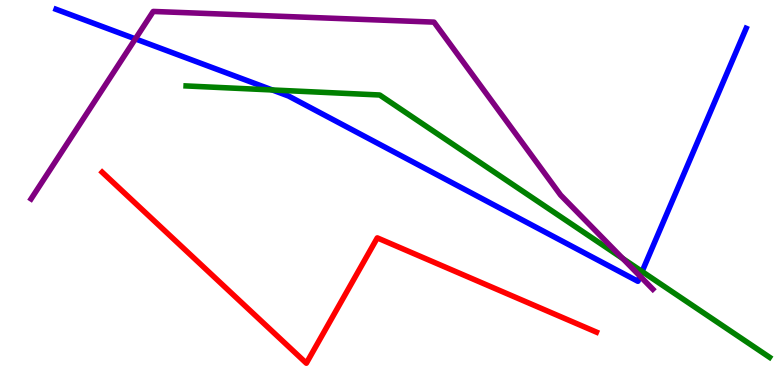[{'lines': ['blue', 'red'], 'intersections': []}, {'lines': ['green', 'red'], 'intersections': []}, {'lines': ['purple', 'red'], 'intersections': []}, {'lines': ['blue', 'green'], 'intersections': [{'x': 3.51, 'y': 7.66}, {'x': 8.29, 'y': 2.95}]}, {'lines': ['blue', 'purple'], 'intersections': [{'x': 1.75, 'y': 8.99}, {'x': 8.26, 'y': 2.83}]}, {'lines': ['green', 'purple'], 'intersections': [{'x': 8.04, 'y': 3.28}]}]